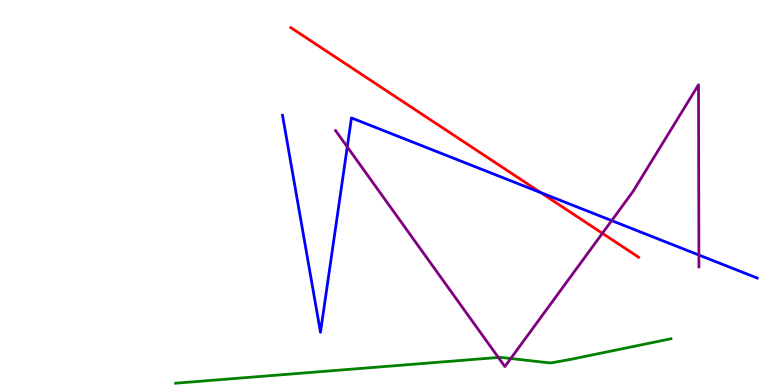[{'lines': ['blue', 'red'], 'intersections': [{'x': 6.98, 'y': 5.0}]}, {'lines': ['green', 'red'], 'intersections': []}, {'lines': ['purple', 'red'], 'intersections': [{'x': 7.77, 'y': 3.94}]}, {'lines': ['blue', 'green'], 'intersections': []}, {'lines': ['blue', 'purple'], 'intersections': [{'x': 4.48, 'y': 6.18}, {'x': 7.89, 'y': 4.27}, {'x': 9.02, 'y': 3.38}]}, {'lines': ['green', 'purple'], 'intersections': [{'x': 6.43, 'y': 0.715}, {'x': 6.59, 'y': 0.688}]}]